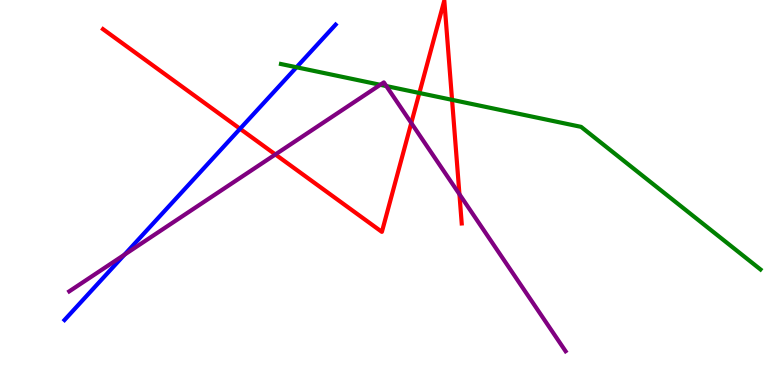[{'lines': ['blue', 'red'], 'intersections': [{'x': 3.1, 'y': 6.66}]}, {'lines': ['green', 'red'], 'intersections': [{'x': 5.41, 'y': 7.58}, {'x': 5.83, 'y': 7.41}]}, {'lines': ['purple', 'red'], 'intersections': [{'x': 3.55, 'y': 5.99}, {'x': 5.31, 'y': 6.81}, {'x': 5.93, 'y': 4.96}]}, {'lines': ['blue', 'green'], 'intersections': [{'x': 3.83, 'y': 8.25}]}, {'lines': ['blue', 'purple'], 'intersections': [{'x': 1.61, 'y': 3.39}]}, {'lines': ['green', 'purple'], 'intersections': [{'x': 4.91, 'y': 7.8}, {'x': 4.98, 'y': 7.76}]}]